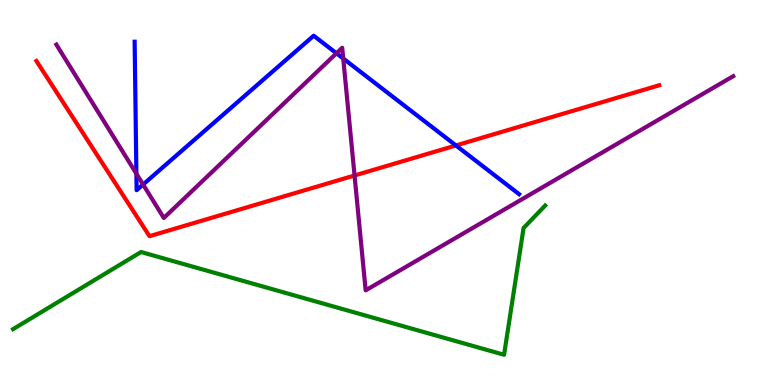[{'lines': ['blue', 'red'], 'intersections': [{'x': 5.88, 'y': 6.22}]}, {'lines': ['green', 'red'], 'intersections': []}, {'lines': ['purple', 'red'], 'intersections': [{'x': 4.57, 'y': 5.44}]}, {'lines': ['blue', 'green'], 'intersections': []}, {'lines': ['blue', 'purple'], 'intersections': [{'x': 1.76, 'y': 5.49}, {'x': 1.85, 'y': 5.21}, {'x': 4.34, 'y': 8.62}, {'x': 4.43, 'y': 8.48}]}, {'lines': ['green', 'purple'], 'intersections': []}]